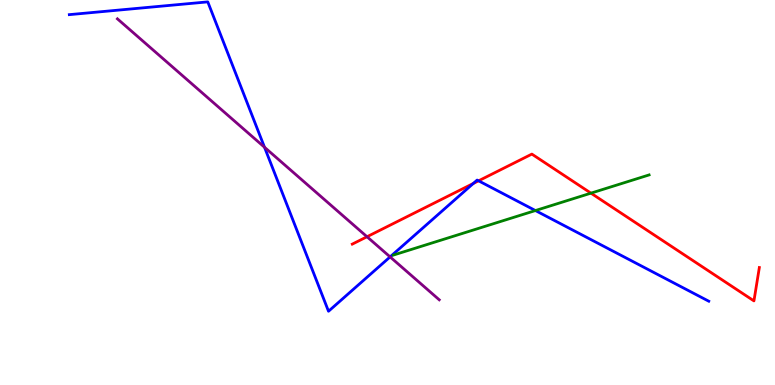[{'lines': ['blue', 'red'], 'intersections': [{'x': 6.11, 'y': 5.23}, {'x': 6.18, 'y': 5.3}]}, {'lines': ['green', 'red'], 'intersections': [{'x': 7.63, 'y': 4.98}]}, {'lines': ['purple', 'red'], 'intersections': [{'x': 4.74, 'y': 3.85}]}, {'lines': ['blue', 'green'], 'intersections': [{'x': 6.91, 'y': 4.53}]}, {'lines': ['blue', 'purple'], 'intersections': [{'x': 3.41, 'y': 6.18}, {'x': 5.03, 'y': 3.33}]}, {'lines': ['green', 'purple'], 'intersections': []}]